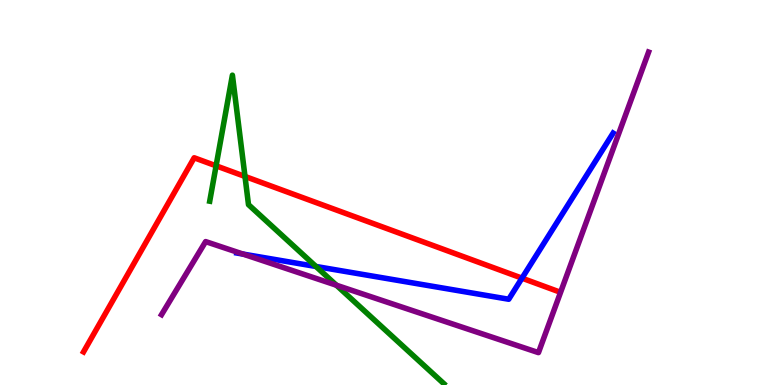[{'lines': ['blue', 'red'], 'intersections': [{'x': 6.74, 'y': 2.78}]}, {'lines': ['green', 'red'], 'intersections': [{'x': 2.79, 'y': 5.69}, {'x': 3.16, 'y': 5.42}]}, {'lines': ['purple', 'red'], 'intersections': []}, {'lines': ['blue', 'green'], 'intersections': [{'x': 4.08, 'y': 3.08}]}, {'lines': ['blue', 'purple'], 'intersections': [{'x': 3.14, 'y': 3.4}]}, {'lines': ['green', 'purple'], 'intersections': [{'x': 4.34, 'y': 2.59}]}]